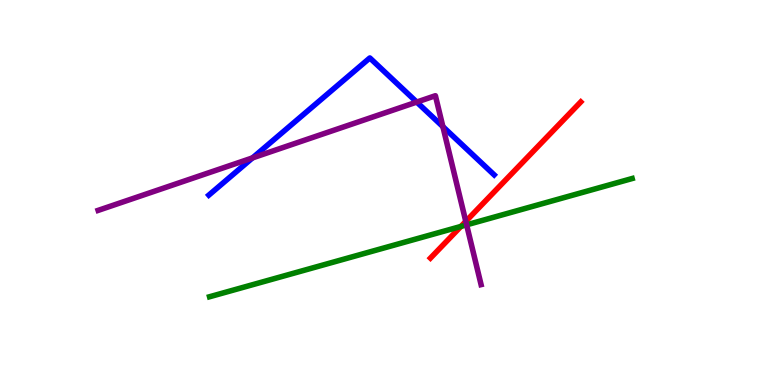[{'lines': ['blue', 'red'], 'intersections': []}, {'lines': ['green', 'red'], 'intersections': [{'x': 5.95, 'y': 4.12}]}, {'lines': ['purple', 'red'], 'intersections': [{'x': 6.01, 'y': 4.25}]}, {'lines': ['blue', 'green'], 'intersections': []}, {'lines': ['blue', 'purple'], 'intersections': [{'x': 3.26, 'y': 5.9}, {'x': 5.38, 'y': 7.35}, {'x': 5.71, 'y': 6.71}]}, {'lines': ['green', 'purple'], 'intersections': [{'x': 6.02, 'y': 4.16}]}]